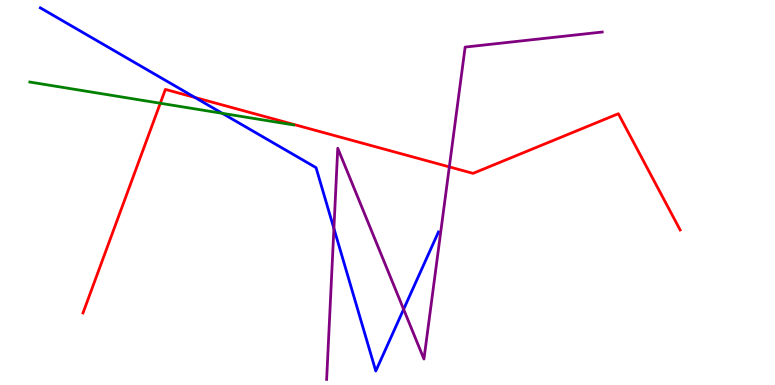[{'lines': ['blue', 'red'], 'intersections': [{'x': 2.52, 'y': 7.47}]}, {'lines': ['green', 'red'], 'intersections': [{'x': 2.07, 'y': 7.32}]}, {'lines': ['purple', 'red'], 'intersections': [{'x': 5.8, 'y': 5.67}]}, {'lines': ['blue', 'green'], 'intersections': [{'x': 2.87, 'y': 7.06}]}, {'lines': ['blue', 'purple'], 'intersections': [{'x': 4.31, 'y': 4.07}, {'x': 5.21, 'y': 1.97}]}, {'lines': ['green', 'purple'], 'intersections': []}]